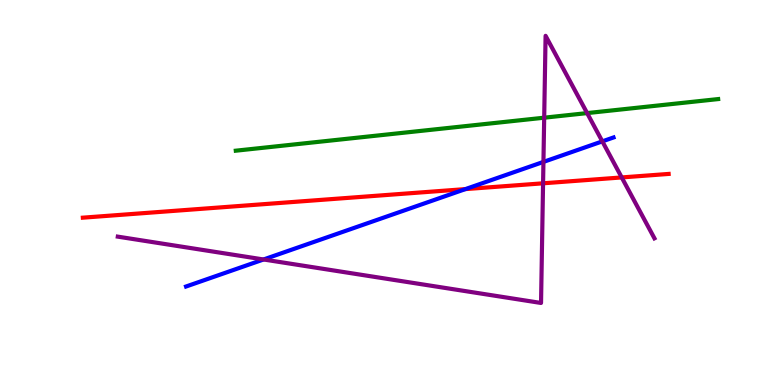[{'lines': ['blue', 'red'], 'intersections': [{'x': 6.01, 'y': 5.09}]}, {'lines': ['green', 'red'], 'intersections': []}, {'lines': ['purple', 'red'], 'intersections': [{'x': 7.01, 'y': 5.24}, {'x': 8.02, 'y': 5.39}]}, {'lines': ['blue', 'green'], 'intersections': []}, {'lines': ['blue', 'purple'], 'intersections': [{'x': 3.4, 'y': 3.26}, {'x': 7.01, 'y': 5.79}, {'x': 7.77, 'y': 6.33}]}, {'lines': ['green', 'purple'], 'intersections': [{'x': 7.02, 'y': 6.94}, {'x': 7.58, 'y': 7.06}]}]